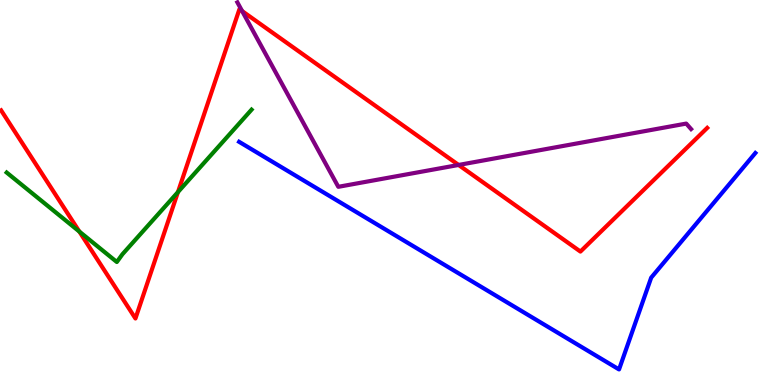[{'lines': ['blue', 'red'], 'intersections': []}, {'lines': ['green', 'red'], 'intersections': [{'x': 1.02, 'y': 3.99}, {'x': 2.3, 'y': 5.01}]}, {'lines': ['purple', 'red'], 'intersections': [{'x': 3.12, 'y': 9.71}, {'x': 5.92, 'y': 5.72}]}, {'lines': ['blue', 'green'], 'intersections': []}, {'lines': ['blue', 'purple'], 'intersections': []}, {'lines': ['green', 'purple'], 'intersections': []}]